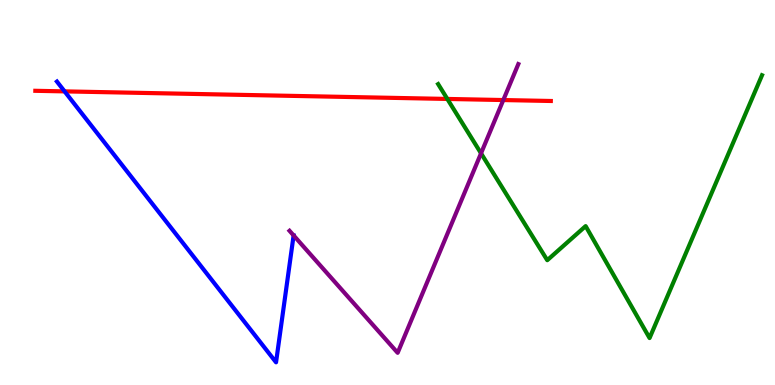[{'lines': ['blue', 'red'], 'intersections': [{'x': 0.833, 'y': 7.63}]}, {'lines': ['green', 'red'], 'intersections': [{'x': 5.77, 'y': 7.43}]}, {'lines': ['purple', 'red'], 'intersections': [{'x': 6.49, 'y': 7.4}]}, {'lines': ['blue', 'green'], 'intersections': []}, {'lines': ['blue', 'purple'], 'intersections': []}, {'lines': ['green', 'purple'], 'intersections': [{'x': 6.21, 'y': 6.02}]}]